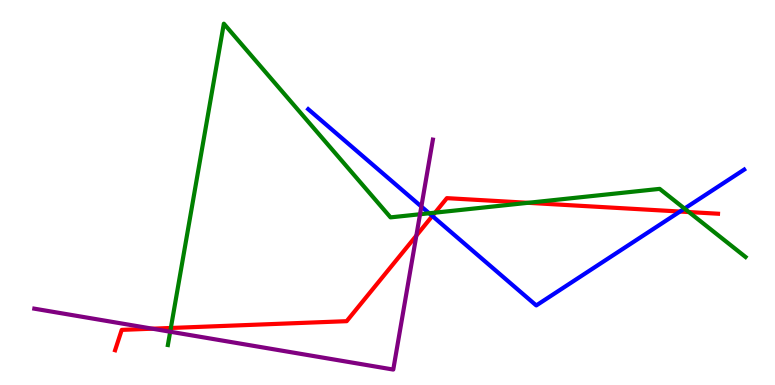[{'lines': ['blue', 'red'], 'intersections': [{'x': 5.58, 'y': 4.39}, {'x': 8.77, 'y': 4.51}]}, {'lines': ['green', 'red'], 'intersections': [{'x': 2.2, 'y': 1.48}, {'x': 5.61, 'y': 4.48}, {'x': 6.81, 'y': 4.73}, {'x': 8.89, 'y': 4.49}]}, {'lines': ['purple', 'red'], 'intersections': [{'x': 1.97, 'y': 1.46}, {'x': 5.37, 'y': 3.88}]}, {'lines': ['blue', 'green'], 'intersections': [{'x': 5.54, 'y': 4.46}, {'x': 8.83, 'y': 4.58}]}, {'lines': ['blue', 'purple'], 'intersections': [{'x': 5.44, 'y': 4.63}]}, {'lines': ['green', 'purple'], 'intersections': [{'x': 2.2, 'y': 1.38}, {'x': 5.42, 'y': 4.43}]}]